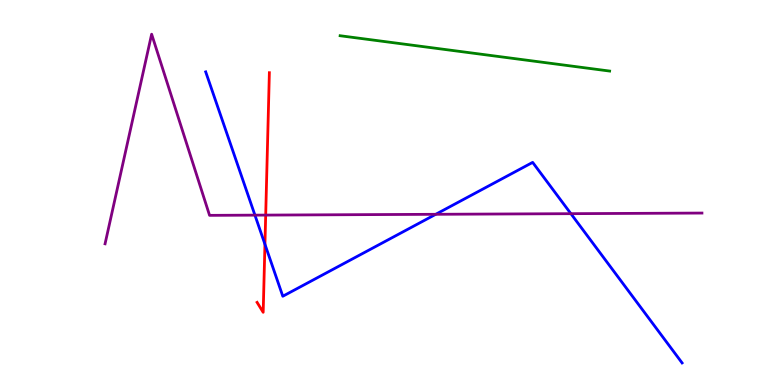[{'lines': ['blue', 'red'], 'intersections': [{'x': 3.42, 'y': 3.66}]}, {'lines': ['green', 'red'], 'intersections': []}, {'lines': ['purple', 'red'], 'intersections': [{'x': 3.43, 'y': 4.41}]}, {'lines': ['blue', 'green'], 'intersections': []}, {'lines': ['blue', 'purple'], 'intersections': [{'x': 3.29, 'y': 4.41}, {'x': 5.62, 'y': 4.43}, {'x': 7.37, 'y': 4.45}]}, {'lines': ['green', 'purple'], 'intersections': []}]